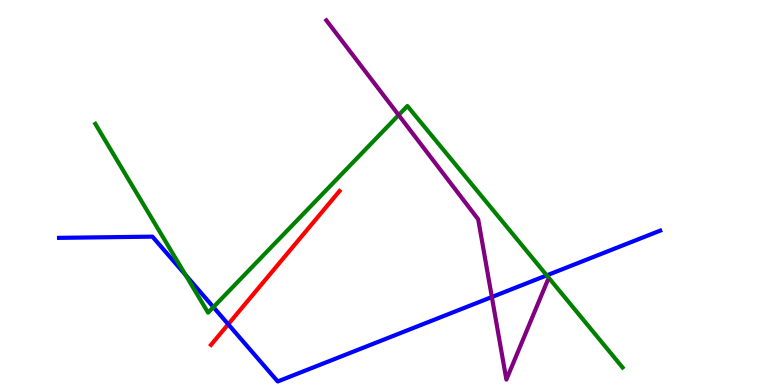[{'lines': ['blue', 'red'], 'intersections': [{'x': 2.94, 'y': 1.58}]}, {'lines': ['green', 'red'], 'intersections': []}, {'lines': ['purple', 'red'], 'intersections': []}, {'lines': ['blue', 'green'], 'intersections': [{'x': 2.39, 'y': 2.86}, {'x': 2.75, 'y': 2.02}, {'x': 7.05, 'y': 2.85}]}, {'lines': ['blue', 'purple'], 'intersections': [{'x': 6.35, 'y': 2.29}]}, {'lines': ['green', 'purple'], 'intersections': [{'x': 5.14, 'y': 7.01}]}]